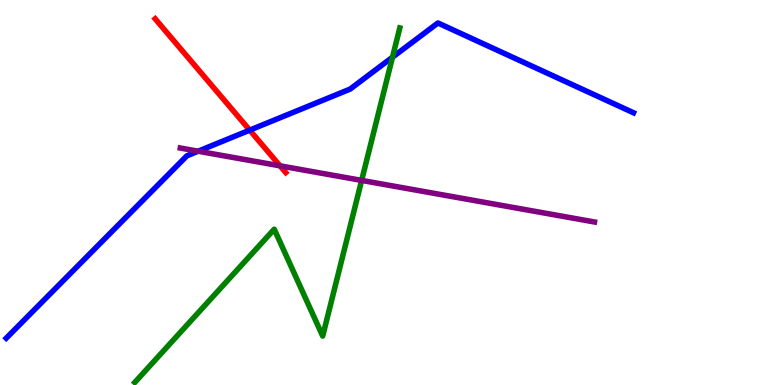[{'lines': ['blue', 'red'], 'intersections': [{'x': 3.22, 'y': 6.62}]}, {'lines': ['green', 'red'], 'intersections': []}, {'lines': ['purple', 'red'], 'intersections': [{'x': 3.61, 'y': 5.69}]}, {'lines': ['blue', 'green'], 'intersections': [{'x': 5.06, 'y': 8.51}]}, {'lines': ['blue', 'purple'], 'intersections': [{'x': 2.56, 'y': 6.07}]}, {'lines': ['green', 'purple'], 'intersections': [{'x': 4.67, 'y': 5.31}]}]